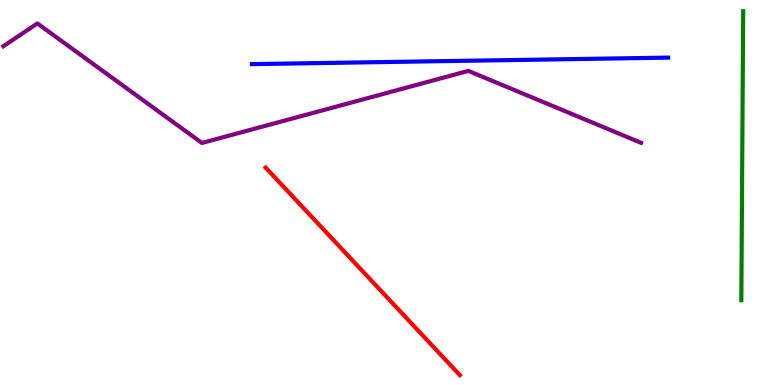[{'lines': ['blue', 'red'], 'intersections': []}, {'lines': ['green', 'red'], 'intersections': []}, {'lines': ['purple', 'red'], 'intersections': []}, {'lines': ['blue', 'green'], 'intersections': []}, {'lines': ['blue', 'purple'], 'intersections': []}, {'lines': ['green', 'purple'], 'intersections': []}]